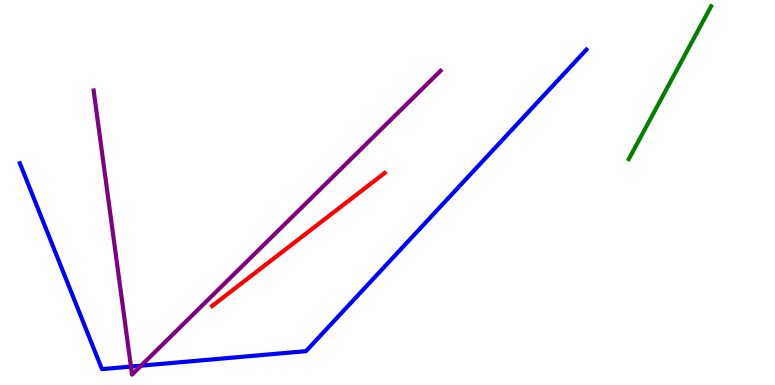[{'lines': ['blue', 'red'], 'intersections': []}, {'lines': ['green', 'red'], 'intersections': []}, {'lines': ['purple', 'red'], 'intersections': []}, {'lines': ['blue', 'green'], 'intersections': []}, {'lines': ['blue', 'purple'], 'intersections': [{'x': 1.69, 'y': 0.479}, {'x': 1.82, 'y': 0.502}]}, {'lines': ['green', 'purple'], 'intersections': []}]